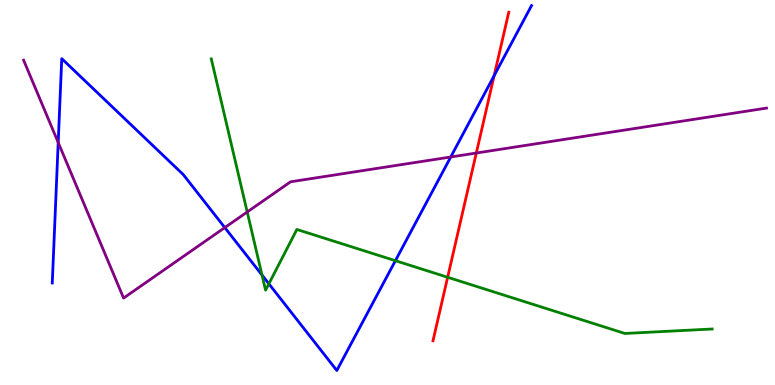[{'lines': ['blue', 'red'], 'intersections': [{'x': 6.38, 'y': 8.04}]}, {'lines': ['green', 'red'], 'intersections': [{'x': 5.78, 'y': 2.8}]}, {'lines': ['purple', 'red'], 'intersections': [{'x': 6.15, 'y': 6.03}]}, {'lines': ['blue', 'green'], 'intersections': [{'x': 3.38, 'y': 2.86}, {'x': 3.47, 'y': 2.63}, {'x': 5.1, 'y': 3.23}]}, {'lines': ['blue', 'purple'], 'intersections': [{'x': 0.751, 'y': 6.3}, {'x': 2.9, 'y': 4.09}, {'x': 5.82, 'y': 5.92}]}, {'lines': ['green', 'purple'], 'intersections': [{'x': 3.19, 'y': 4.49}]}]